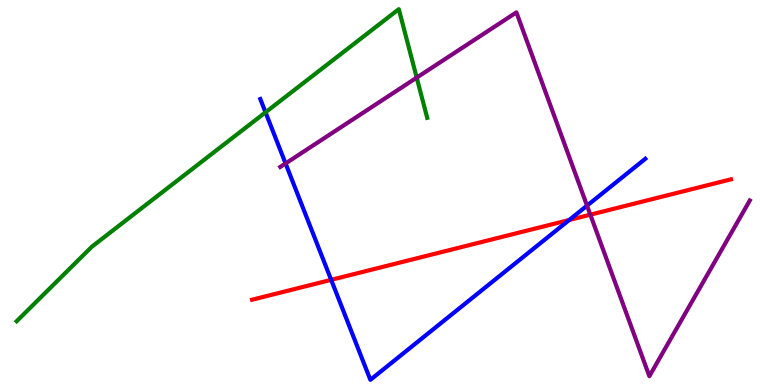[{'lines': ['blue', 'red'], 'intersections': [{'x': 4.27, 'y': 2.73}, {'x': 7.34, 'y': 4.29}]}, {'lines': ['green', 'red'], 'intersections': []}, {'lines': ['purple', 'red'], 'intersections': [{'x': 7.62, 'y': 4.42}]}, {'lines': ['blue', 'green'], 'intersections': [{'x': 3.43, 'y': 7.08}]}, {'lines': ['blue', 'purple'], 'intersections': [{'x': 3.68, 'y': 5.75}, {'x': 7.57, 'y': 4.66}]}, {'lines': ['green', 'purple'], 'intersections': [{'x': 5.38, 'y': 7.98}]}]